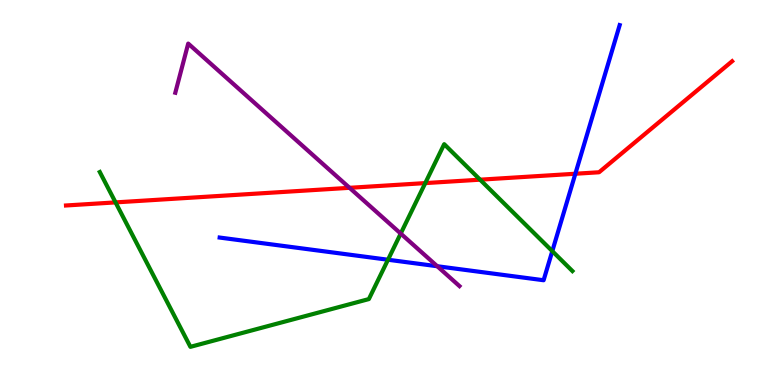[{'lines': ['blue', 'red'], 'intersections': [{'x': 7.42, 'y': 5.49}]}, {'lines': ['green', 'red'], 'intersections': [{'x': 1.49, 'y': 4.74}, {'x': 5.49, 'y': 5.24}, {'x': 6.19, 'y': 5.33}]}, {'lines': ['purple', 'red'], 'intersections': [{'x': 4.51, 'y': 5.12}]}, {'lines': ['blue', 'green'], 'intersections': [{'x': 5.01, 'y': 3.25}, {'x': 7.13, 'y': 3.48}]}, {'lines': ['blue', 'purple'], 'intersections': [{'x': 5.64, 'y': 3.08}]}, {'lines': ['green', 'purple'], 'intersections': [{'x': 5.17, 'y': 3.93}]}]